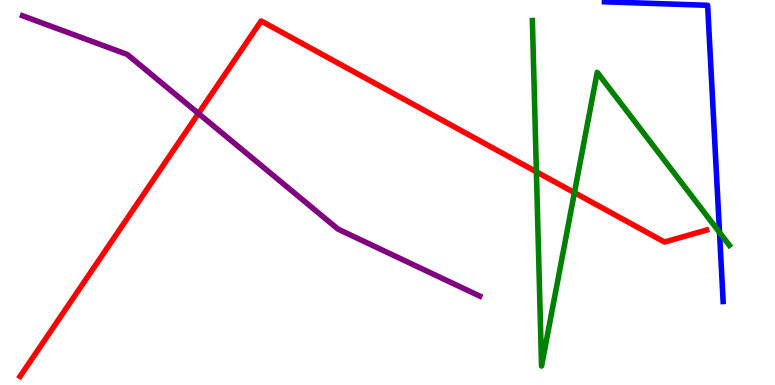[{'lines': ['blue', 'red'], 'intersections': []}, {'lines': ['green', 'red'], 'intersections': [{'x': 6.92, 'y': 5.54}, {'x': 7.41, 'y': 5.0}]}, {'lines': ['purple', 'red'], 'intersections': [{'x': 2.56, 'y': 7.05}]}, {'lines': ['blue', 'green'], 'intersections': [{'x': 9.28, 'y': 3.96}]}, {'lines': ['blue', 'purple'], 'intersections': []}, {'lines': ['green', 'purple'], 'intersections': []}]